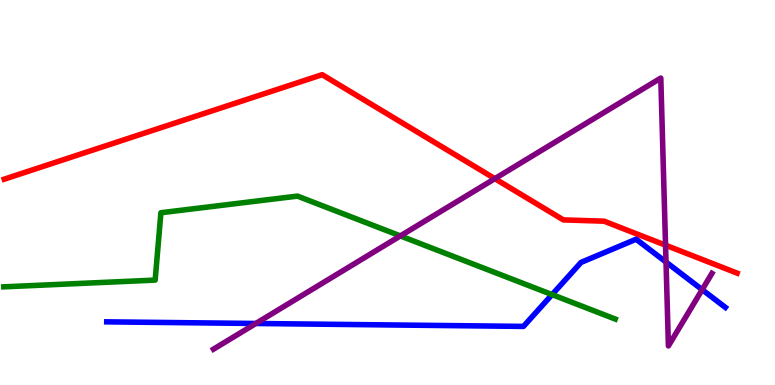[{'lines': ['blue', 'red'], 'intersections': []}, {'lines': ['green', 'red'], 'intersections': []}, {'lines': ['purple', 'red'], 'intersections': [{'x': 6.39, 'y': 5.36}, {'x': 8.59, 'y': 3.63}]}, {'lines': ['blue', 'green'], 'intersections': [{'x': 7.12, 'y': 2.35}]}, {'lines': ['blue', 'purple'], 'intersections': [{'x': 3.3, 'y': 1.6}, {'x': 8.59, 'y': 3.19}, {'x': 9.06, 'y': 2.48}]}, {'lines': ['green', 'purple'], 'intersections': [{'x': 5.17, 'y': 3.87}]}]